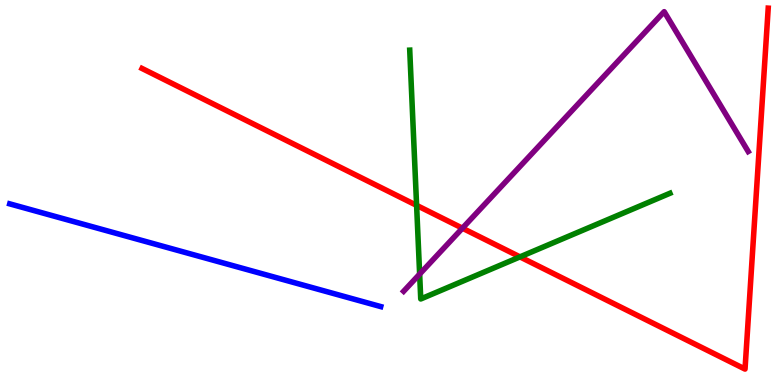[{'lines': ['blue', 'red'], 'intersections': []}, {'lines': ['green', 'red'], 'intersections': [{'x': 5.38, 'y': 4.67}, {'x': 6.71, 'y': 3.33}]}, {'lines': ['purple', 'red'], 'intersections': [{'x': 5.97, 'y': 4.07}]}, {'lines': ['blue', 'green'], 'intersections': []}, {'lines': ['blue', 'purple'], 'intersections': []}, {'lines': ['green', 'purple'], 'intersections': [{'x': 5.41, 'y': 2.88}]}]